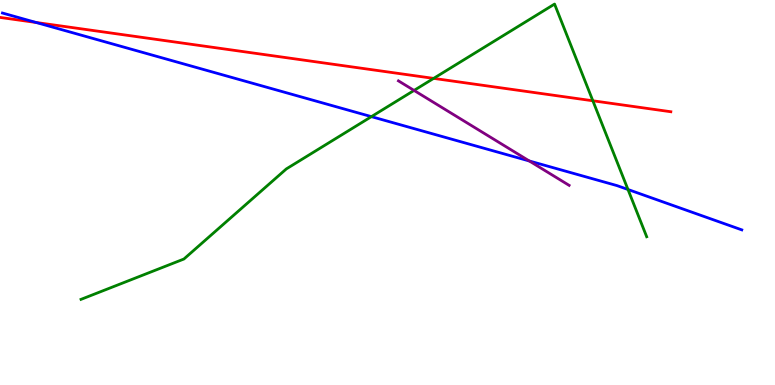[{'lines': ['blue', 'red'], 'intersections': [{'x': 0.466, 'y': 9.42}]}, {'lines': ['green', 'red'], 'intersections': [{'x': 5.6, 'y': 7.96}, {'x': 7.65, 'y': 7.38}]}, {'lines': ['purple', 'red'], 'intersections': []}, {'lines': ['blue', 'green'], 'intersections': [{'x': 4.79, 'y': 6.97}, {'x': 8.1, 'y': 5.08}]}, {'lines': ['blue', 'purple'], 'intersections': [{'x': 6.83, 'y': 5.82}]}, {'lines': ['green', 'purple'], 'intersections': [{'x': 5.34, 'y': 7.65}]}]